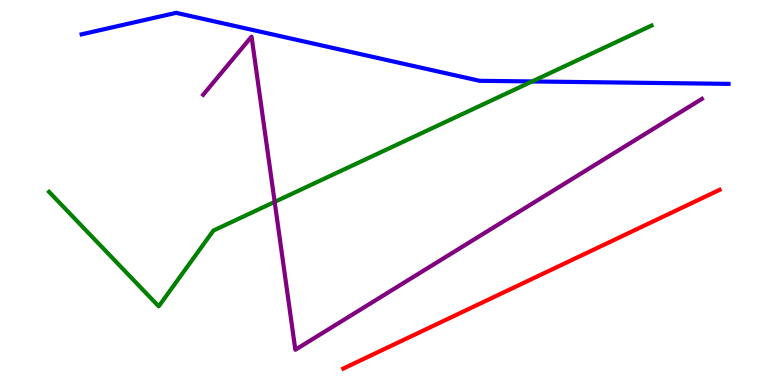[{'lines': ['blue', 'red'], 'intersections': []}, {'lines': ['green', 'red'], 'intersections': []}, {'lines': ['purple', 'red'], 'intersections': []}, {'lines': ['blue', 'green'], 'intersections': [{'x': 6.87, 'y': 7.88}]}, {'lines': ['blue', 'purple'], 'intersections': []}, {'lines': ['green', 'purple'], 'intersections': [{'x': 3.54, 'y': 4.76}]}]